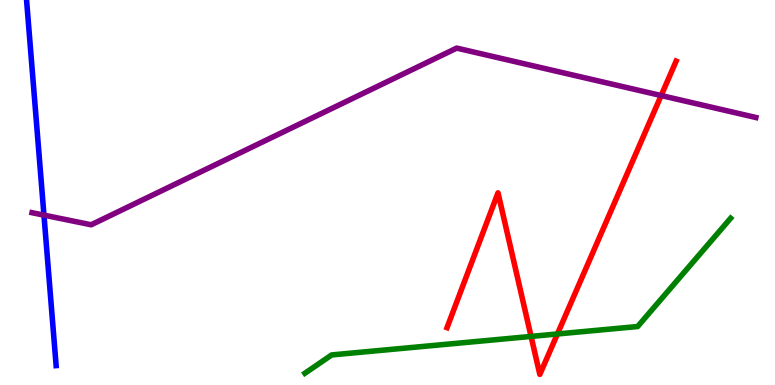[{'lines': ['blue', 'red'], 'intersections': []}, {'lines': ['green', 'red'], 'intersections': [{'x': 6.85, 'y': 1.26}, {'x': 7.19, 'y': 1.33}]}, {'lines': ['purple', 'red'], 'intersections': [{'x': 8.53, 'y': 7.52}]}, {'lines': ['blue', 'green'], 'intersections': []}, {'lines': ['blue', 'purple'], 'intersections': [{'x': 0.567, 'y': 4.41}]}, {'lines': ['green', 'purple'], 'intersections': []}]